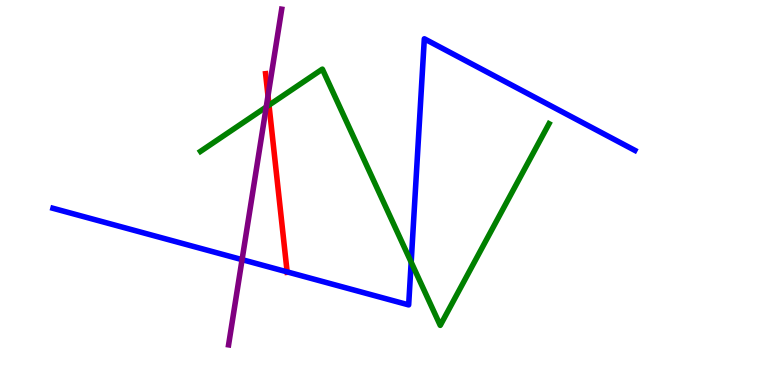[{'lines': ['blue', 'red'], 'intersections': [{'x': 3.7, 'y': 2.94}]}, {'lines': ['green', 'red'], 'intersections': [{'x': 3.47, 'y': 7.27}]}, {'lines': ['purple', 'red'], 'intersections': [{'x': 3.46, 'y': 7.51}]}, {'lines': ['blue', 'green'], 'intersections': [{'x': 5.31, 'y': 3.19}]}, {'lines': ['blue', 'purple'], 'intersections': [{'x': 3.12, 'y': 3.26}]}, {'lines': ['green', 'purple'], 'intersections': [{'x': 3.44, 'y': 7.22}]}]